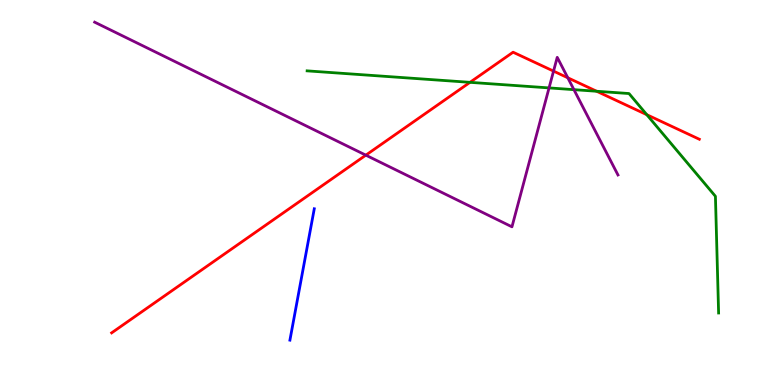[{'lines': ['blue', 'red'], 'intersections': []}, {'lines': ['green', 'red'], 'intersections': [{'x': 6.06, 'y': 7.86}, {'x': 7.7, 'y': 7.63}, {'x': 8.35, 'y': 7.02}]}, {'lines': ['purple', 'red'], 'intersections': [{'x': 4.72, 'y': 5.97}, {'x': 7.14, 'y': 8.15}, {'x': 7.33, 'y': 7.98}]}, {'lines': ['blue', 'green'], 'intersections': []}, {'lines': ['blue', 'purple'], 'intersections': []}, {'lines': ['green', 'purple'], 'intersections': [{'x': 7.08, 'y': 7.72}, {'x': 7.41, 'y': 7.67}]}]